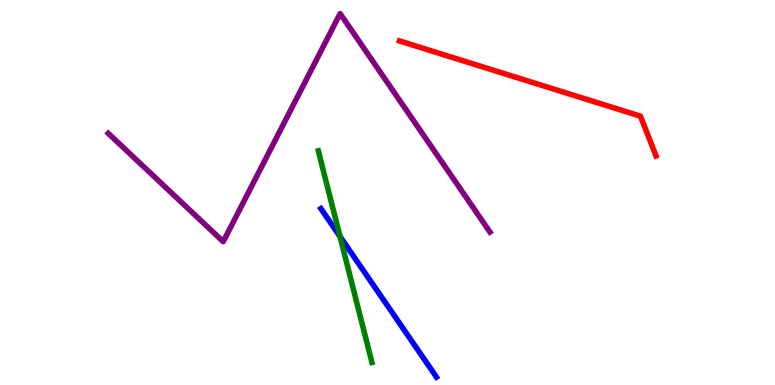[{'lines': ['blue', 'red'], 'intersections': []}, {'lines': ['green', 'red'], 'intersections': []}, {'lines': ['purple', 'red'], 'intersections': []}, {'lines': ['blue', 'green'], 'intersections': [{'x': 4.39, 'y': 3.86}]}, {'lines': ['blue', 'purple'], 'intersections': []}, {'lines': ['green', 'purple'], 'intersections': []}]